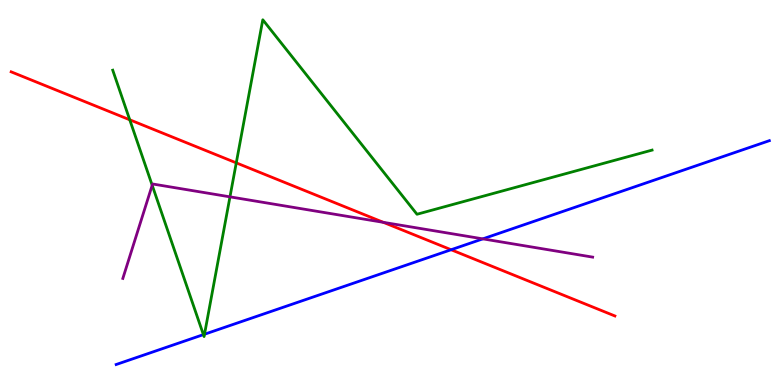[{'lines': ['blue', 'red'], 'intersections': [{'x': 5.82, 'y': 3.51}]}, {'lines': ['green', 'red'], 'intersections': [{'x': 1.67, 'y': 6.89}, {'x': 3.05, 'y': 5.77}]}, {'lines': ['purple', 'red'], 'intersections': [{'x': 4.95, 'y': 4.23}]}, {'lines': ['blue', 'green'], 'intersections': [{'x': 2.62, 'y': 1.31}, {'x': 2.64, 'y': 1.32}]}, {'lines': ['blue', 'purple'], 'intersections': [{'x': 6.23, 'y': 3.8}]}, {'lines': ['green', 'purple'], 'intersections': [{'x': 1.96, 'y': 5.19}, {'x': 2.97, 'y': 4.89}]}]